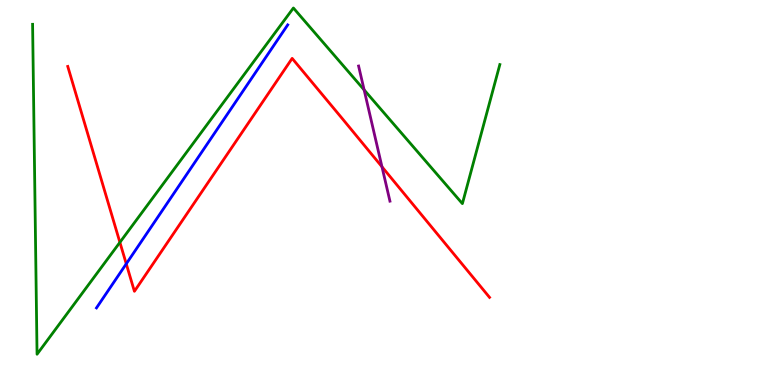[{'lines': ['blue', 'red'], 'intersections': [{'x': 1.63, 'y': 3.15}]}, {'lines': ['green', 'red'], 'intersections': [{'x': 1.55, 'y': 3.71}]}, {'lines': ['purple', 'red'], 'intersections': [{'x': 4.93, 'y': 5.67}]}, {'lines': ['blue', 'green'], 'intersections': []}, {'lines': ['blue', 'purple'], 'intersections': []}, {'lines': ['green', 'purple'], 'intersections': [{'x': 4.7, 'y': 7.67}]}]